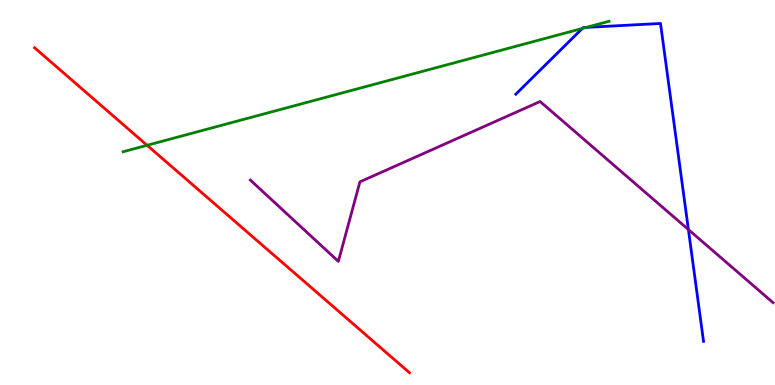[{'lines': ['blue', 'red'], 'intersections': []}, {'lines': ['green', 'red'], 'intersections': [{'x': 1.9, 'y': 6.23}]}, {'lines': ['purple', 'red'], 'intersections': []}, {'lines': ['blue', 'green'], 'intersections': [{'x': 7.51, 'y': 9.26}, {'x': 7.57, 'y': 9.29}]}, {'lines': ['blue', 'purple'], 'intersections': [{'x': 8.88, 'y': 4.04}]}, {'lines': ['green', 'purple'], 'intersections': []}]